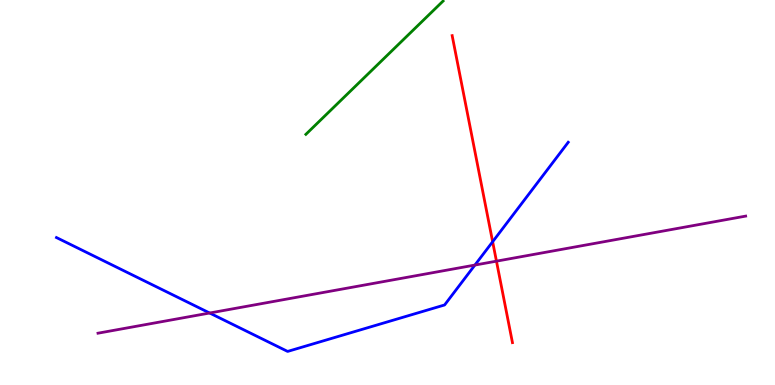[{'lines': ['blue', 'red'], 'intersections': [{'x': 6.36, 'y': 3.72}]}, {'lines': ['green', 'red'], 'intersections': []}, {'lines': ['purple', 'red'], 'intersections': [{'x': 6.41, 'y': 3.22}]}, {'lines': ['blue', 'green'], 'intersections': []}, {'lines': ['blue', 'purple'], 'intersections': [{'x': 2.71, 'y': 1.87}, {'x': 6.13, 'y': 3.12}]}, {'lines': ['green', 'purple'], 'intersections': []}]